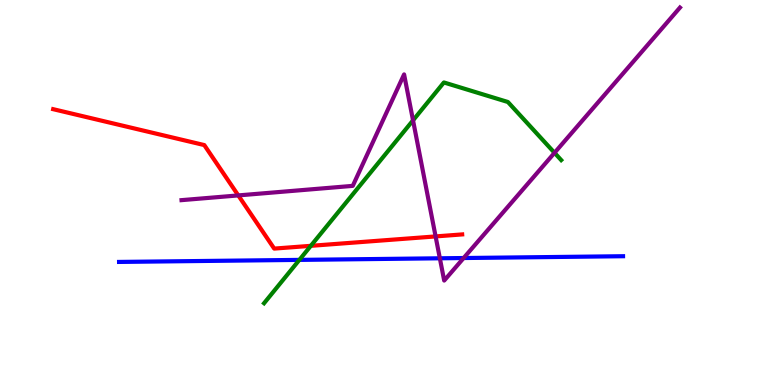[{'lines': ['blue', 'red'], 'intersections': []}, {'lines': ['green', 'red'], 'intersections': [{'x': 4.01, 'y': 3.61}]}, {'lines': ['purple', 'red'], 'intersections': [{'x': 3.07, 'y': 4.92}, {'x': 5.62, 'y': 3.86}]}, {'lines': ['blue', 'green'], 'intersections': [{'x': 3.86, 'y': 3.25}]}, {'lines': ['blue', 'purple'], 'intersections': [{'x': 5.68, 'y': 3.29}, {'x': 5.98, 'y': 3.3}]}, {'lines': ['green', 'purple'], 'intersections': [{'x': 5.33, 'y': 6.87}, {'x': 7.16, 'y': 6.03}]}]